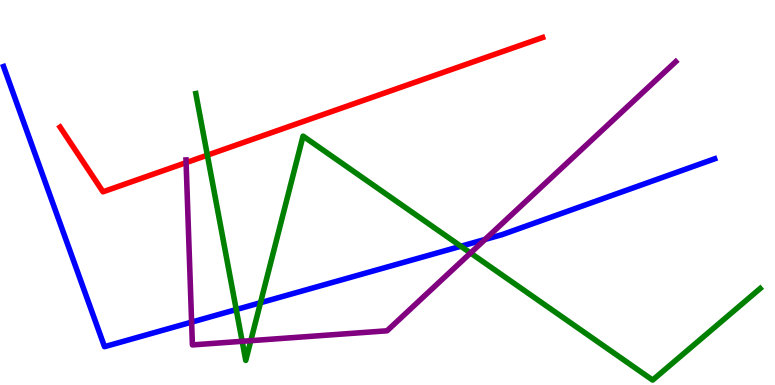[{'lines': ['blue', 'red'], 'intersections': []}, {'lines': ['green', 'red'], 'intersections': [{'x': 2.68, 'y': 5.97}]}, {'lines': ['purple', 'red'], 'intersections': [{'x': 2.4, 'y': 5.78}]}, {'lines': ['blue', 'green'], 'intersections': [{'x': 3.05, 'y': 1.96}, {'x': 3.36, 'y': 2.14}, {'x': 5.95, 'y': 3.6}]}, {'lines': ['blue', 'purple'], 'intersections': [{'x': 2.47, 'y': 1.63}, {'x': 6.26, 'y': 3.78}]}, {'lines': ['green', 'purple'], 'intersections': [{'x': 3.12, 'y': 1.13}, {'x': 3.24, 'y': 1.15}, {'x': 6.07, 'y': 3.43}]}]